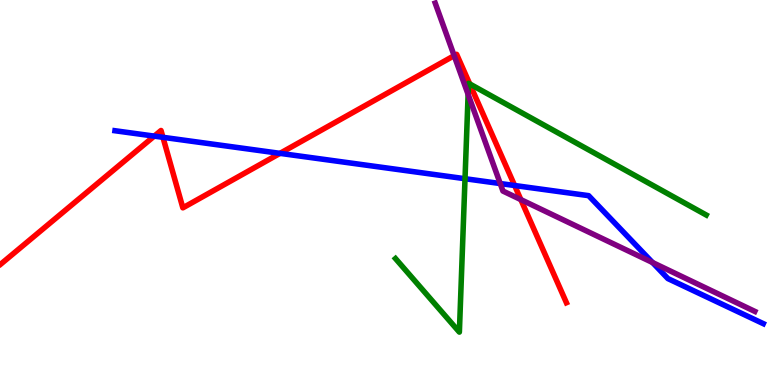[{'lines': ['blue', 'red'], 'intersections': [{'x': 1.99, 'y': 6.46}, {'x': 2.1, 'y': 6.43}, {'x': 3.61, 'y': 6.02}, {'x': 6.64, 'y': 5.18}]}, {'lines': ['green', 'red'], 'intersections': [{'x': 6.06, 'y': 7.82}]}, {'lines': ['purple', 'red'], 'intersections': [{'x': 5.86, 'y': 8.55}, {'x': 6.72, 'y': 4.82}]}, {'lines': ['blue', 'green'], 'intersections': [{'x': 6.0, 'y': 5.36}]}, {'lines': ['blue', 'purple'], 'intersections': [{'x': 6.45, 'y': 5.23}, {'x': 8.42, 'y': 3.18}]}, {'lines': ['green', 'purple'], 'intersections': [{'x': 6.04, 'y': 7.55}]}]